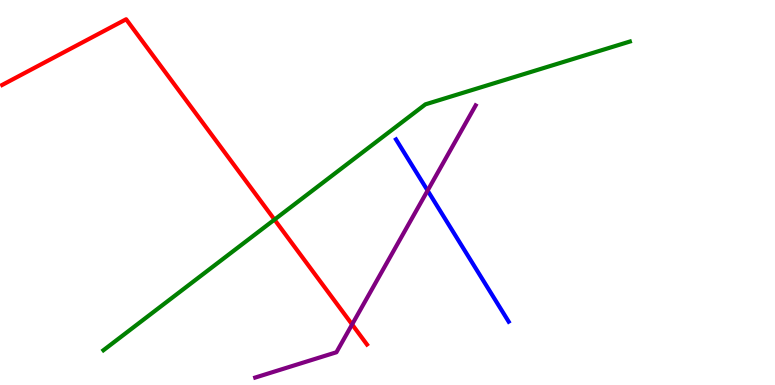[{'lines': ['blue', 'red'], 'intersections': []}, {'lines': ['green', 'red'], 'intersections': [{'x': 3.54, 'y': 4.3}]}, {'lines': ['purple', 'red'], 'intersections': [{'x': 4.54, 'y': 1.57}]}, {'lines': ['blue', 'green'], 'intersections': []}, {'lines': ['blue', 'purple'], 'intersections': [{'x': 5.52, 'y': 5.05}]}, {'lines': ['green', 'purple'], 'intersections': []}]